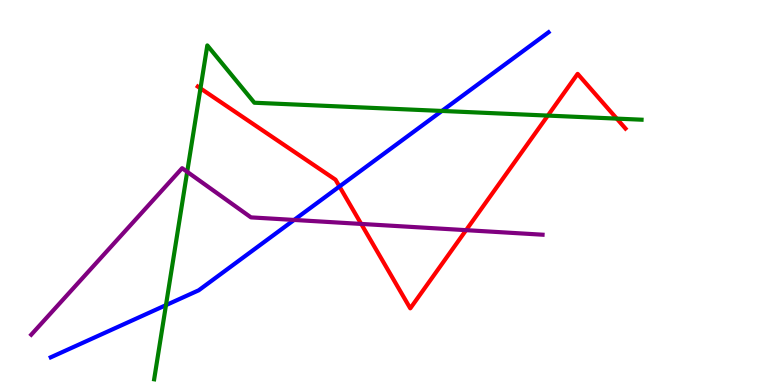[{'lines': ['blue', 'red'], 'intersections': [{'x': 4.38, 'y': 5.16}]}, {'lines': ['green', 'red'], 'intersections': [{'x': 2.59, 'y': 7.7}, {'x': 7.07, 'y': 7.0}, {'x': 7.96, 'y': 6.92}]}, {'lines': ['purple', 'red'], 'intersections': [{'x': 4.66, 'y': 4.18}, {'x': 6.01, 'y': 4.02}]}, {'lines': ['blue', 'green'], 'intersections': [{'x': 2.14, 'y': 2.07}, {'x': 5.7, 'y': 7.12}]}, {'lines': ['blue', 'purple'], 'intersections': [{'x': 3.79, 'y': 4.29}]}, {'lines': ['green', 'purple'], 'intersections': [{'x': 2.42, 'y': 5.54}]}]